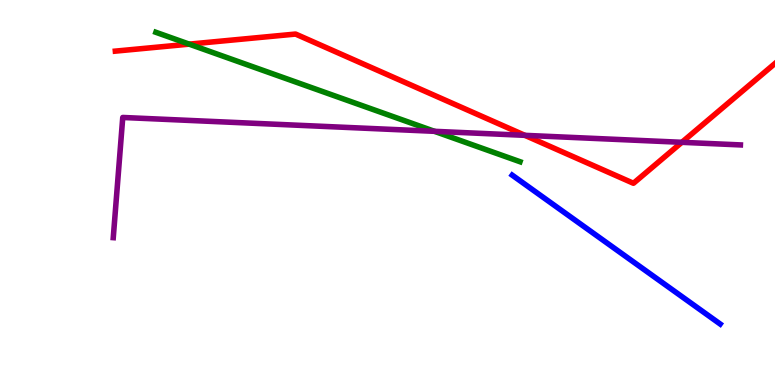[{'lines': ['blue', 'red'], 'intersections': []}, {'lines': ['green', 'red'], 'intersections': [{'x': 2.44, 'y': 8.85}]}, {'lines': ['purple', 'red'], 'intersections': [{'x': 6.77, 'y': 6.48}, {'x': 8.8, 'y': 6.3}]}, {'lines': ['blue', 'green'], 'intersections': []}, {'lines': ['blue', 'purple'], 'intersections': []}, {'lines': ['green', 'purple'], 'intersections': [{'x': 5.61, 'y': 6.59}]}]